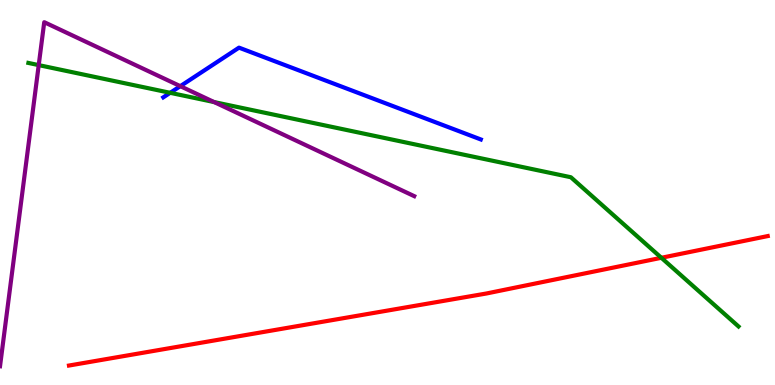[{'lines': ['blue', 'red'], 'intersections': []}, {'lines': ['green', 'red'], 'intersections': [{'x': 8.53, 'y': 3.3}]}, {'lines': ['purple', 'red'], 'intersections': []}, {'lines': ['blue', 'green'], 'intersections': [{'x': 2.2, 'y': 7.59}]}, {'lines': ['blue', 'purple'], 'intersections': [{'x': 2.33, 'y': 7.76}]}, {'lines': ['green', 'purple'], 'intersections': [{'x': 0.5, 'y': 8.31}, {'x': 2.76, 'y': 7.35}]}]